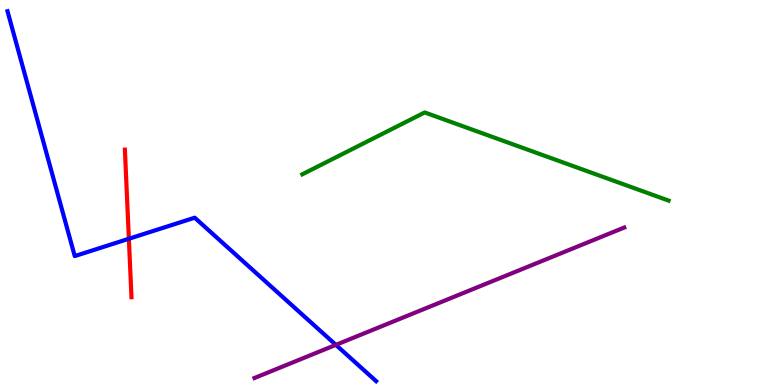[{'lines': ['blue', 'red'], 'intersections': [{'x': 1.66, 'y': 3.8}]}, {'lines': ['green', 'red'], 'intersections': []}, {'lines': ['purple', 'red'], 'intersections': []}, {'lines': ['blue', 'green'], 'intersections': []}, {'lines': ['blue', 'purple'], 'intersections': [{'x': 4.33, 'y': 1.04}]}, {'lines': ['green', 'purple'], 'intersections': []}]